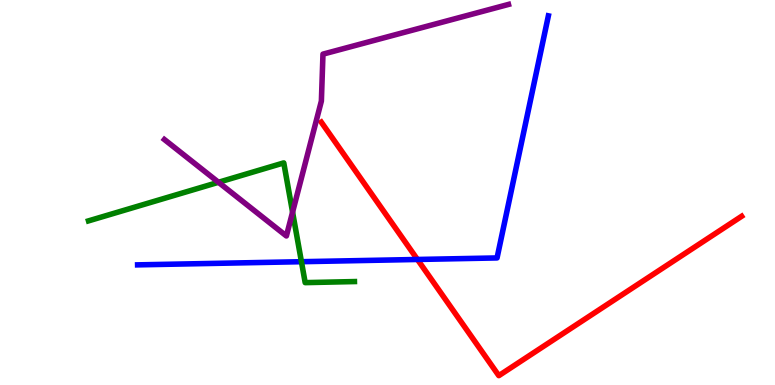[{'lines': ['blue', 'red'], 'intersections': [{'x': 5.39, 'y': 3.26}]}, {'lines': ['green', 'red'], 'intersections': []}, {'lines': ['purple', 'red'], 'intersections': []}, {'lines': ['blue', 'green'], 'intersections': [{'x': 3.89, 'y': 3.2}]}, {'lines': ['blue', 'purple'], 'intersections': []}, {'lines': ['green', 'purple'], 'intersections': [{'x': 2.82, 'y': 5.27}, {'x': 3.78, 'y': 4.49}]}]